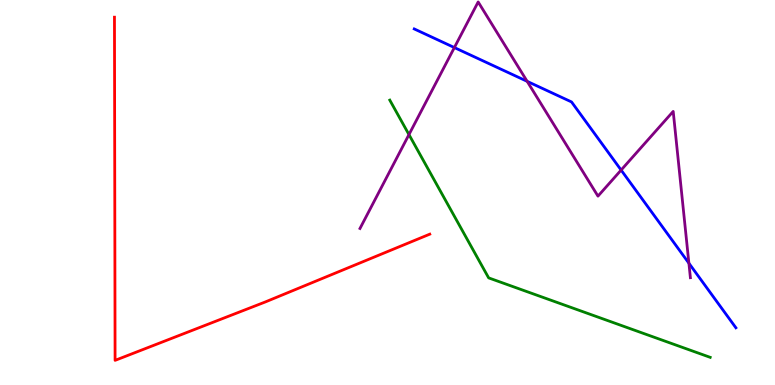[{'lines': ['blue', 'red'], 'intersections': []}, {'lines': ['green', 'red'], 'intersections': []}, {'lines': ['purple', 'red'], 'intersections': []}, {'lines': ['blue', 'green'], 'intersections': []}, {'lines': ['blue', 'purple'], 'intersections': [{'x': 5.86, 'y': 8.76}, {'x': 6.8, 'y': 7.89}, {'x': 8.01, 'y': 5.58}, {'x': 8.89, 'y': 3.16}]}, {'lines': ['green', 'purple'], 'intersections': [{'x': 5.28, 'y': 6.5}]}]